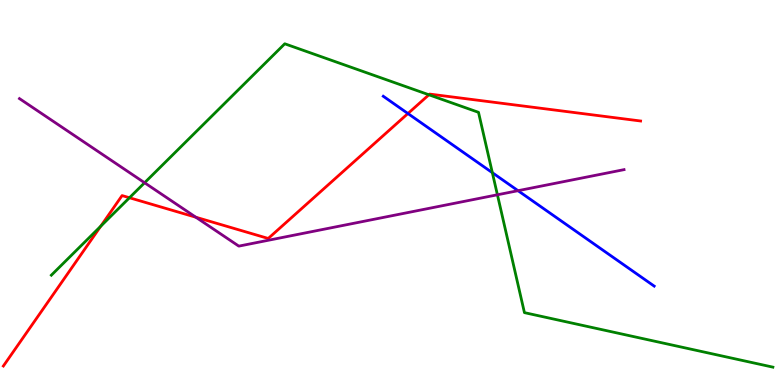[{'lines': ['blue', 'red'], 'intersections': [{'x': 5.26, 'y': 7.05}]}, {'lines': ['green', 'red'], 'intersections': [{'x': 1.3, 'y': 4.12}, {'x': 1.67, 'y': 4.86}, {'x': 5.53, 'y': 7.54}]}, {'lines': ['purple', 'red'], 'intersections': [{'x': 2.53, 'y': 4.36}]}, {'lines': ['blue', 'green'], 'intersections': [{'x': 6.35, 'y': 5.51}]}, {'lines': ['blue', 'purple'], 'intersections': [{'x': 6.68, 'y': 5.05}]}, {'lines': ['green', 'purple'], 'intersections': [{'x': 1.87, 'y': 5.25}, {'x': 6.42, 'y': 4.94}]}]